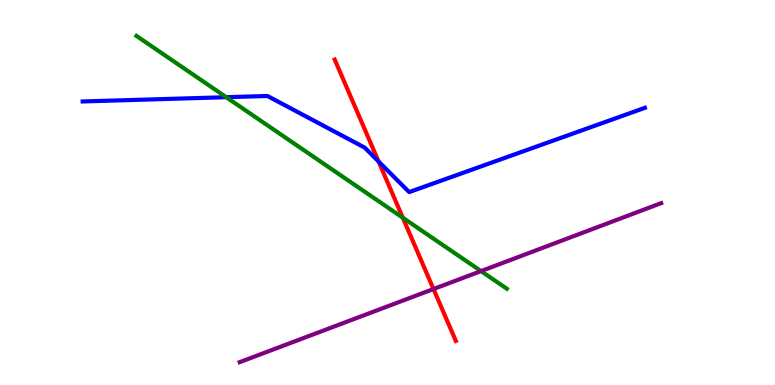[{'lines': ['blue', 'red'], 'intersections': [{'x': 4.89, 'y': 5.8}]}, {'lines': ['green', 'red'], 'intersections': [{'x': 5.2, 'y': 4.35}]}, {'lines': ['purple', 'red'], 'intersections': [{'x': 5.59, 'y': 2.49}]}, {'lines': ['blue', 'green'], 'intersections': [{'x': 2.92, 'y': 7.48}]}, {'lines': ['blue', 'purple'], 'intersections': []}, {'lines': ['green', 'purple'], 'intersections': [{'x': 6.21, 'y': 2.96}]}]